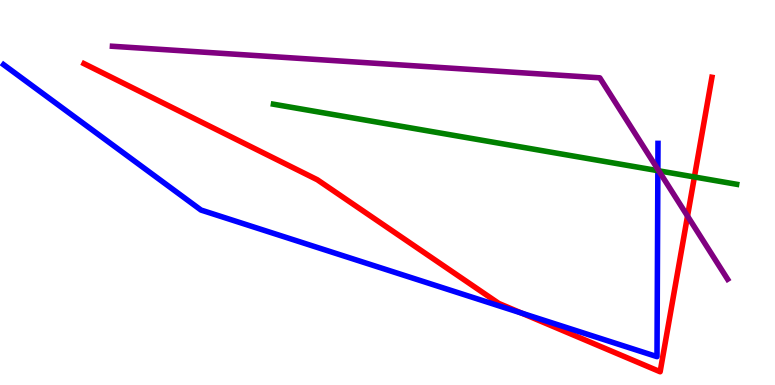[{'lines': ['blue', 'red'], 'intersections': [{'x': 6.73, 'y': 1.87}]}, {'lines': ['green', 'red'], 'intersections': [{'x': 8.96, 'y': 5.4}]}, {'lines': ['purple', 'red'], 'intersections': [{'x': 8.87, 'y': 4.39}]}, {'lines': ['blue', 'green'], 'intersections': [{'x': 8.49, 'y': 5.57}]}, {'lines': ['blue', 'purple'], 'intersections': [{'x': 8.49, 'y': 5.6}]}, {'lines': ['green', 'purple'], 'intersections': [{'x': 8.5, 'y': 5.56}]}]